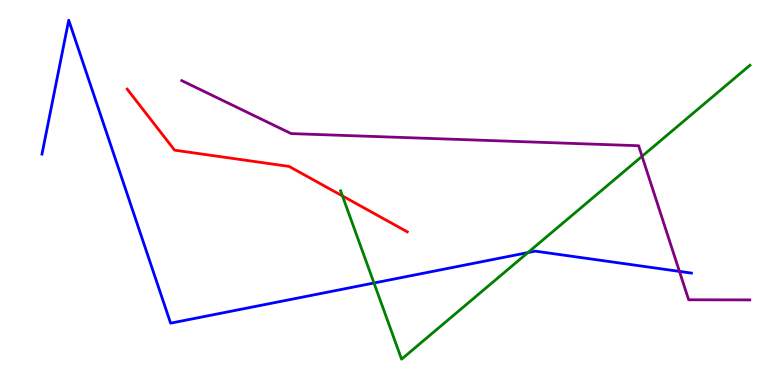[{'lines': ['blue', 'red'], 'intersections': []}, {'lines': ['green', 'red'], 'intersections': [{'x': 4.42, 'y': 4.91}]}, {'lines': ['purple', 'red'], 'intersections': []}, {'lines': ['blue', 'green'], 'intersections': [{'x': 4.83, 'y': 2.65}, {'x': 6.81, 'y': 3.44}]}, {'lines': ['blue', 'purple'], 'intersections': [{'x': 8.77, 'y': 2.95}]}, {'lines': ['green', 'purple'], 'intersections': [{'x': 8.28, 'y': 5.94}]}]